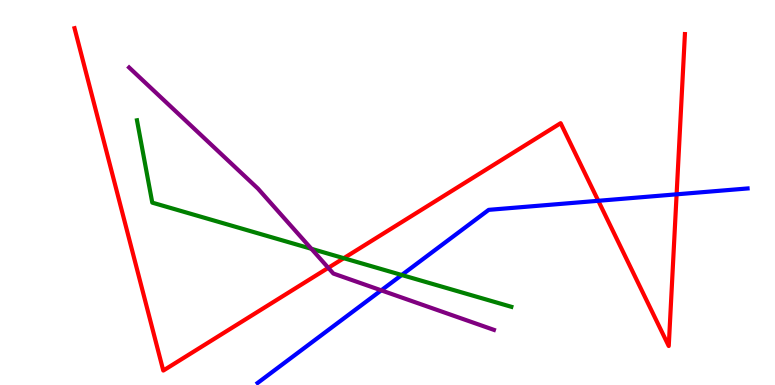[{'lines': ['blue', 'red'], 'intersections': [{'x': 7.72, 'y': 4.78}, {'x': 8.73, 'y': 4.95}]}, {'lines': ['green', 'red'], 'intersections': [{'x': 4.44, 'y': 3.29}]}, {'lines': ['purple', 'red'], 'intersections': [{'x': 4.24, 'y': 3.04}]}, {'lines': ['blue', 'green'], 'intersections': [{'x': 5.18, 'y': 2.86}]}, {'lines': ['blue', 'purple'], 'intersections': [{'x': 4.92, 'y': 2.46}]}, {'lines': ['green', 'purple'], 'intersections': [{'x': 4.02, 'y': 3.54}]}]